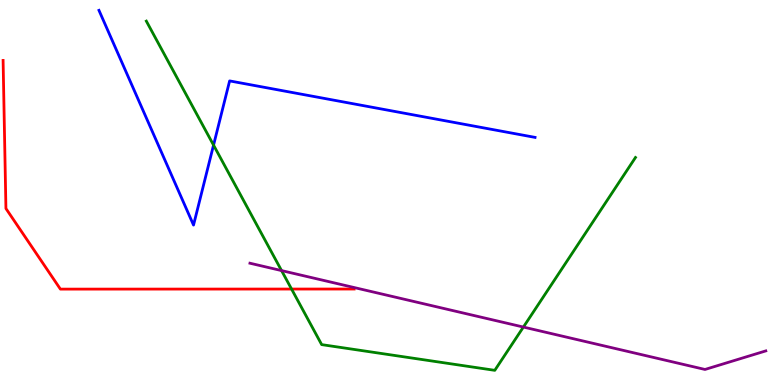[{'lines': ['blue', 'red'], 'intersections': []}, {'lines': ['green', 'red'], 'intersections': [{'x': 3.76, 'y': 2.49}]}, {'lines': ['purple', 'red'], 'intersections': []}, {'lines': ['blue', 'green'], 'intersections': [{'x': 2.76, 'y': 6.23}]}, {'lines': ['blue', 'purple'], 'intersections': []}, {'lines': ['green', 'purple'], 'intersections': [{'x': 3.63, 'y': 2.97}, {'x': 6.75, 'y': 1.51}]}]